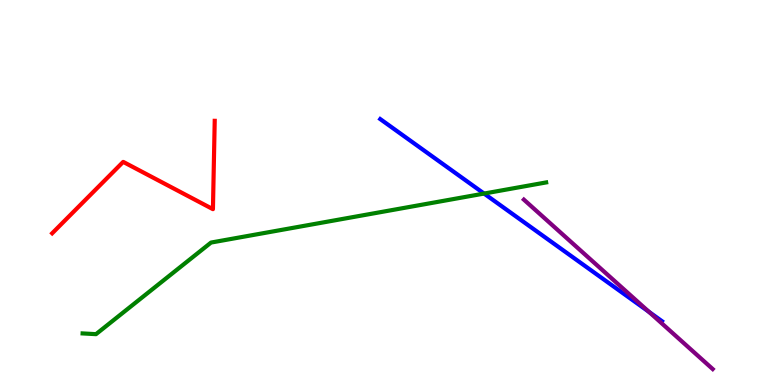[{'lines': ['blue', 'red'], 'intersections': []}, {'lines': ['green', 'red'], 'intersections': []}, {'lines': ['purple', 'red'], 'intersections': []}, {'lines': ['blue', 'green'], 'intersections': [{'x': 6.25, 'y': 4.97}]}, {'lines': ['blue', 'purple'], 'intersections': [{'x': 8.37, 'y': 1.9}]}, {'lines': ['green', 'purple'], 'intersections': []}]